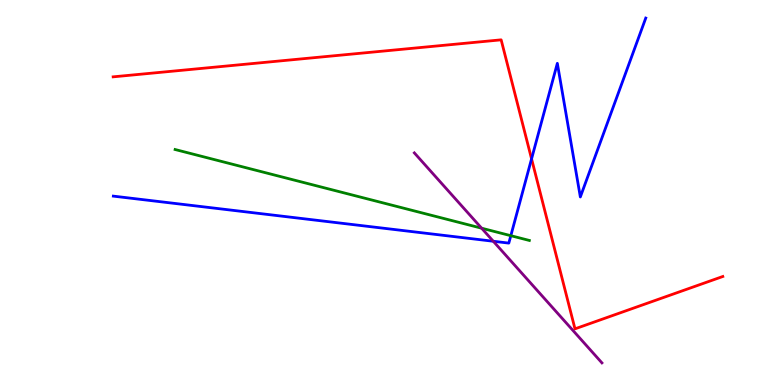[{'lines': ['blue', 'red'], 'intersections': [{'x': 6.86, 'y': 5.87}]}, {'lines': ['green', 'red'], 'intersections': []}, {'lines': ['purple', 'red'], 'intersections': []}, {'lines': ['blue', 'green'], 'intersections': [{'x': 6.59, 'y': 3.88}]}, {'lines': ['blue', 'purple'], 'intersections': [{'x': 6.37, 'y': 3.73}]}, {'lines': ['green', 'purple'], 'intersections': [{'x': 6.21, 'y': 4.07}]}]